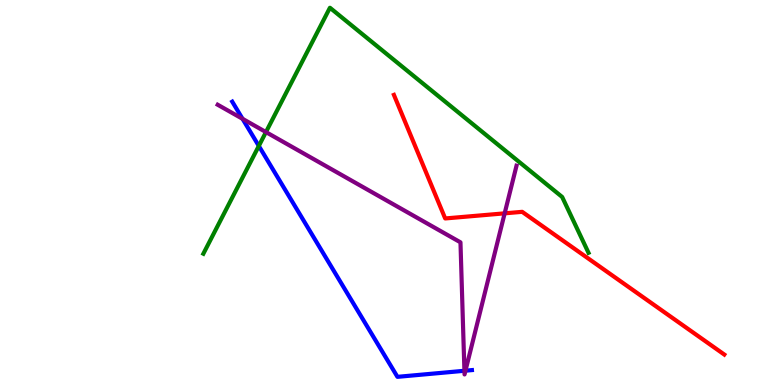[{'lines': ['blue', 'red'], 'intersections': []}, {'lines': ['green', 'red'], 'intersections': []}, {'lines': ['purple', 'red'], 'intersections': [{'x': 6.51, 'y': 4.46}]}, {'lines': ['blue', 'green'], 'intersections': [{'x': 3.34, 'y': 6.21}]}, {'lines': ['blue', 'purple'], 'intersections': [{'x': 3.13, 'y': 6.91}, {'x': 5.99, 'y': 0.369}, {'x': 6.01, 'y': 0.372}]}, {'lines': ['green', 'purple'], 'intersections': [{'x': 3.43, 'y': 6.57}]}]